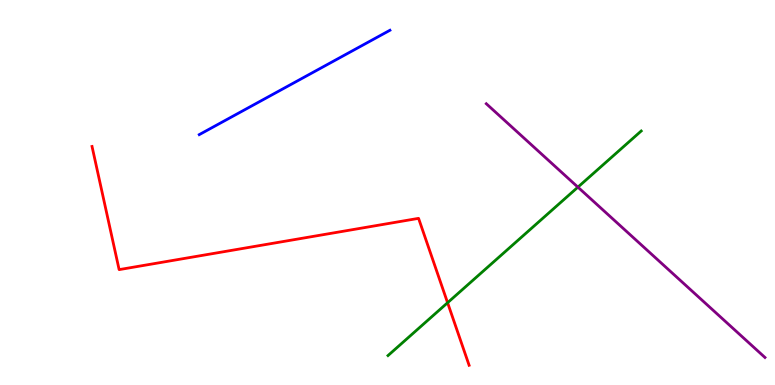[{'lines': ['blue', 'red'], 'intersections': []}, {'lines': ['green', 'red'], 'intersections': [{'x': 5.78, 'y': 2.14}]}, {'lines': ['purple', 'red'], 'intersections': []}, {'lines': ['blue', 'green'], 'intersections': []}, {'lines': ['blue', 'purple'], 'intersections': []}, {'lines': ['green', 'purple'], 'intersections': [{'x': 7.46, 'y': 5.14}]}]